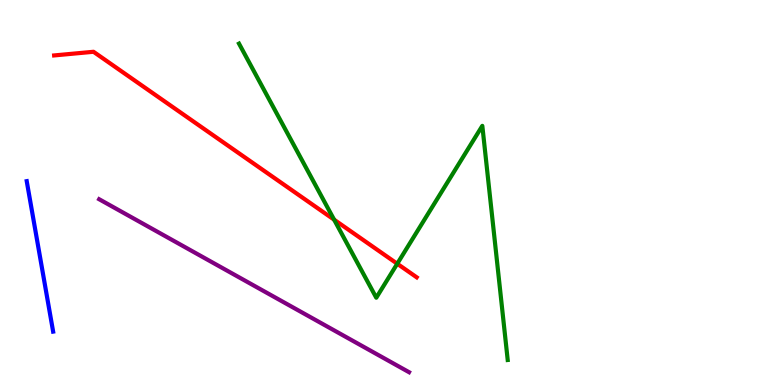[{'lines': ['blue', 'red'], 'intersections': []}, {'lines': ['green', 'red'], 'intersections': [{'x': 4.31, 'y': 4.29}, {'x': 5.13, 'y': 3.15}]}, {'lines': ['purple', 'red'], 'intersections': []}, {'lines': ['blue', 'green'], 'intersections': []}, {'lines': ['blue', 'purple'], 'intersections': []}, {'lines': ['green', 'purple'], 'intersections': []}]